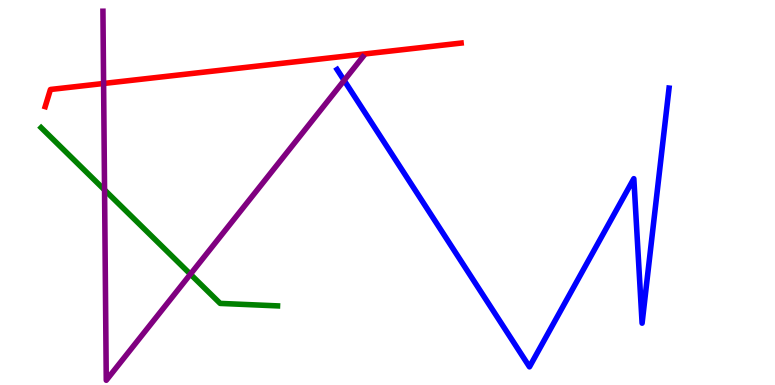[{'lines': ['blue', 'red'], 'intersections': []}, {'lines': ['green', 'red'], 'intersections': []}, {'lines': ['purple', 'red'], 'intersections': [{'x': 1.34, 'y': 7.83}]}, {'lines': ['blue', 'green'], 'intersections': []}, {'lines': ['blue', 'purple'], 'intersections': [{'x': 4.44, 'y': 7.91}]}, {'lines': ['green', 'purple'], 'intersections': [{'x': 1.35, 'y': 5.07}, {'x': 2.46, 'y': 2.88}]}]